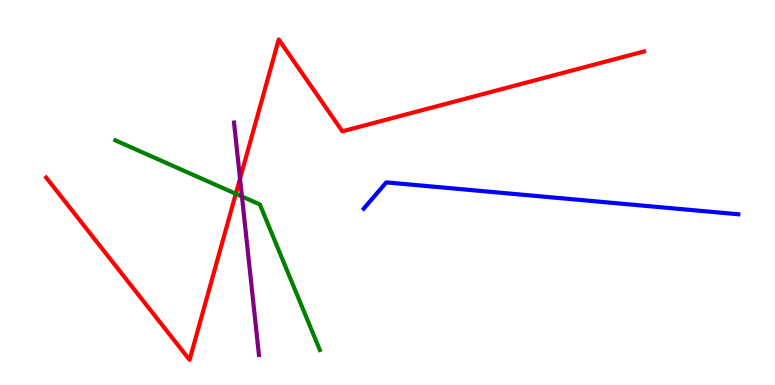[{'lines': ['blue', 'red'], 'intersections': []}, {'lines': ['green', 'red'], 'intersections': [{'x': 3.04, 'y': 4.97}]}, {'lines': ['purple', 'red'], 'intersections': [{'x': 3.1, 'y': 5.36}]}, {'lines': ['blue', 'green'], 'intersections': []}, {'lines': ['blue', 'purple'], 'intersections': []}, {'lines': ['green', 'purple'], 'intersections': [{'x': 3.12, 'y': 4.9}]}]